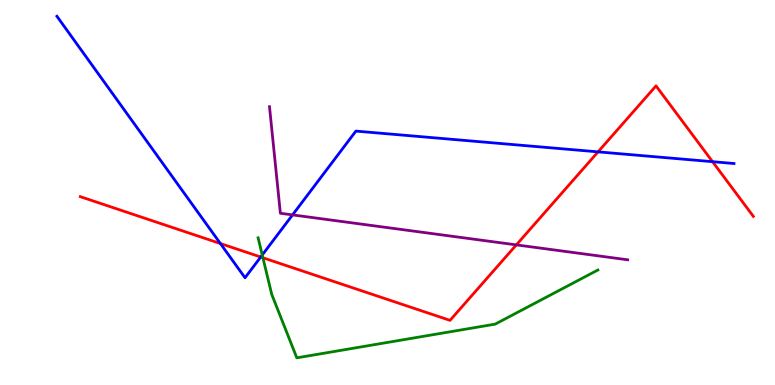[{'lines': ['blue', 'red'], 'intersections': [{'x': 2.84, 'y': 3.67}, {'x': 3.36, 'y': 3.32}, {'x': 7.72, 'y': 6.06}, {'x': 9.19, 'y': 5.8}]}, {'lines': ['green', 'red'], 'intersections': [{'x': 3.39, 'y': 3.31}]}, {'lines': ['purple', 'red'], 'intersections': [{'x': 6.66, 'y': 3.64}]}, {'lines': ['blue', 'green'], 'intersections': [{'x': 3.38, 'y': 3.38}]}, {'lines': ['blue', 'purple'], 'intersections': [{'x': 3.77, 'y': 4.42}]}, {'lines': ['green', 'purple'], 'intersections': []}]